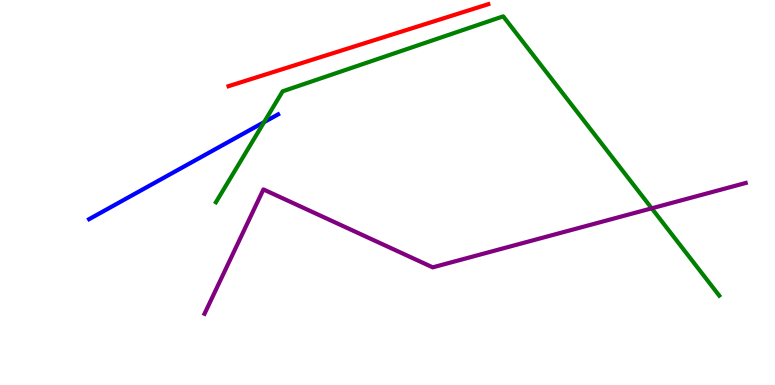[{'lines': ['blue', 'red'], 'intersections': []}, {'lines': ['green', 'red'], 'intersections': []}, {'lines': ['purple', 'red'], 'intersections': []}, {'lines': ['blue', 'green'], 'intersections': [{'x': 3.41, 'y': 6.83}]}, {'lines': ['blue', 'purple'], 'intersections': []}, {'lines': ['green', 'purple'], 'intersections': [{'x': 8.41, 'y': 4.59}]}]